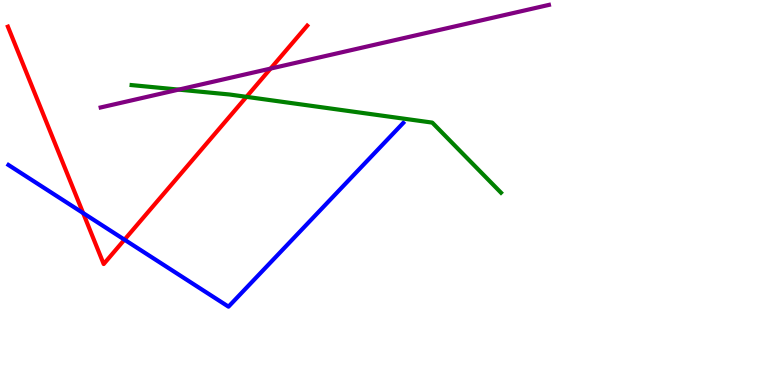[{'lines': ['blue', 'red'], 'intersections': [{'x': 1.07, 'y': 4.47}, {'x': 1.61, 'y': 3.77}]}, {'lines': ['green', 'red'], 'intersections': [{'x': 3.18, 'y': 7.48}]}, {'lines': ['purple', 'red'], 'intersections': [{'x': 3.49, 'y': 8.22}]}, {'lines': ['blue', 'green'], 'intersections': []}, {'lines': ['blue', 'purple'], 'intersections': []}, {'lines': ['green', 'purple'], 'intersections': [{'x': 2.31, 'y': 7.67}]}]